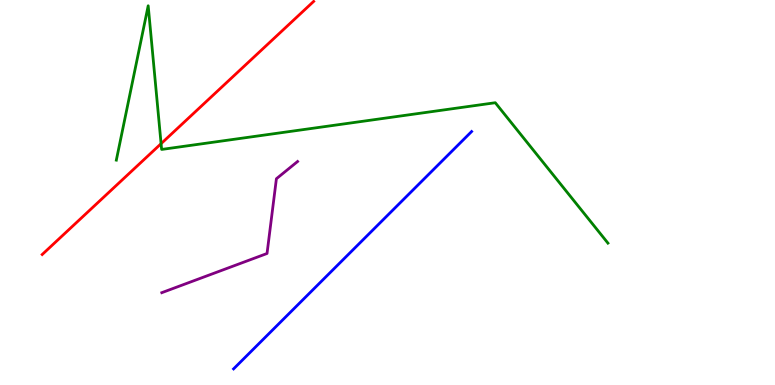[{'lines': ['blue', 'red'], 'intersections': []}, {'lines': ['green', 'red'], 'intersections': [{'x': 2.08, 'y': 6.27}]}, {'lines': ['purple', 'red'], 'intersections': []}, {'lines': ['blue', 'green'], 'intersections': []}, {'lines': ['blue', 'purple'], 'intersections': []}, {'lines': ['green', 'purple'], 'intersections': []}]